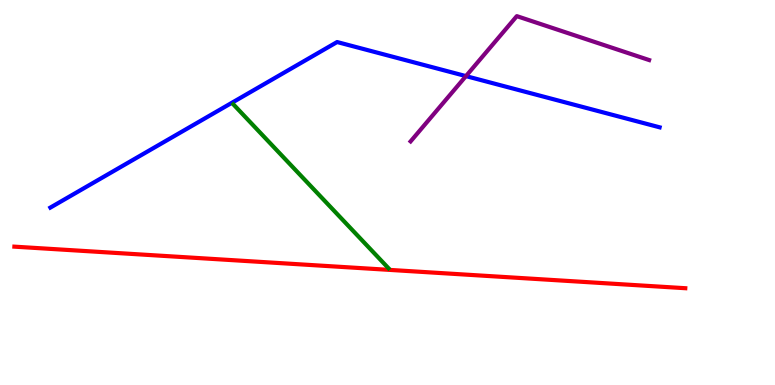[{'lines': ['blue', 'red'], 'intersections': []}, {'lines': ['green', 'red'], 'intersections': []}, {'lines': ['purple', 'red'], 'intersections': []}, {'lines': ['blue', 'green'], 'intersections': []}, {'lines': ['blue', 'purple'], 'intersections': [{'x': 6.01, 'y': 8.02}]}, {'lines': ['green', 'purple'], 'intersections': []}]